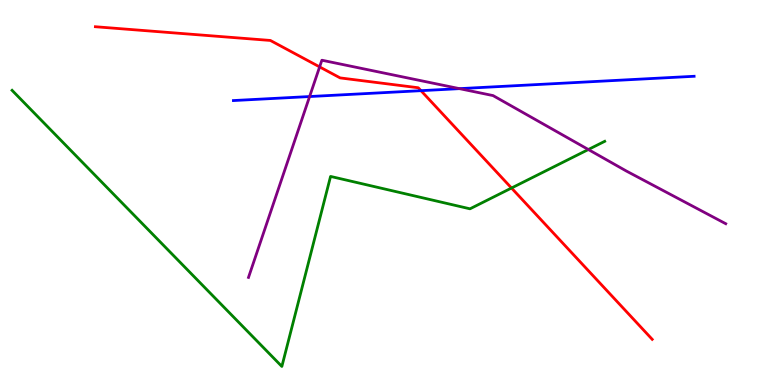[{'lines': ['blue', 'red'], 'intersections': [{'x': 5.43, 'y': 7.64}]}, {'lines': ['green', 'red'], 'intersections': [{'x': 6.6, 'y': 5.12}]}, {'lines': ['purple', 'red'], 'intersections': [{'x': 4.12, 'y': 8.26}]}, {'lines': ['blue', 'green'], 'intersections': []}, {'lines': ['blue', 'purple'], 'intersections': [{'x': 3.99, 'y': 7.49}, {'x': 5.93, 'y': 7.7}]}, {'lines': ['green', 'purple'], 'intersections': [{'x': 7.59, 'y': 6.12}]}]